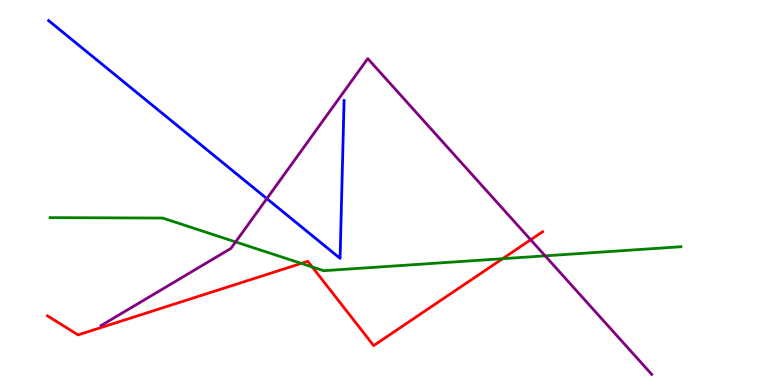[{'lines': ['blue', 'red'], 'intersections': []}, {'lines': ['green', 'red'], 'intersections': [{'x': 3.89, 'y': 3.16}, {'x': 4.03, 'y': 3.07}, {'x': 6.49, 'y': 3.28}]}, {'lines': ['purple', 'red'], 'intersections': [{'x': 6.85, 'y': 3.77}]}, {'lines': ['blue', 'green'], 'intersections': []}, {'lines': ['blue', 'purple'], 'intersections': [{'x': 3.44, 'y': 4.84}]}, {'lines': ['green', 'purple'], 'intersections': [{'x': 3.04, 'y': 3.72}, {'x': 7.03, 'y': 3.35}]}]